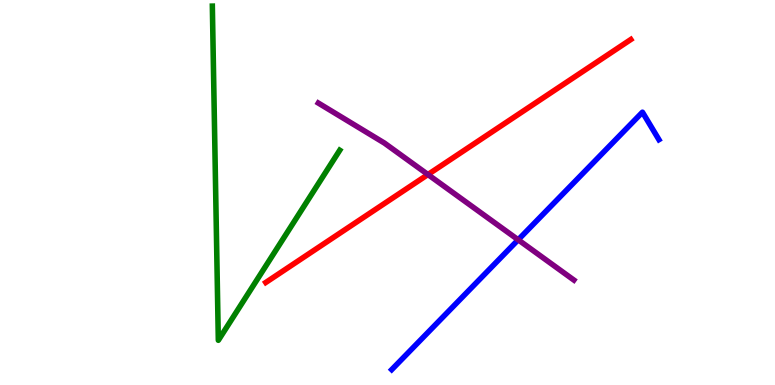[{'lines': ['blue', 'red'], 'intersections': []}, {'lines': ['green', 'red'], 'intersections': []}, {'lines': ['purple', 'red'], 'intersections': [{'x': 5.52, 'y': 5.47}]}, {'lines': ['blue', 'green'], 'intersections': []}, {'lines': ['blue', 'purple'], 'intersections': [{'x': 6.69, 'y': 3.77}]}, {'lines': ['green', 'purple'], 'intersections': []}]